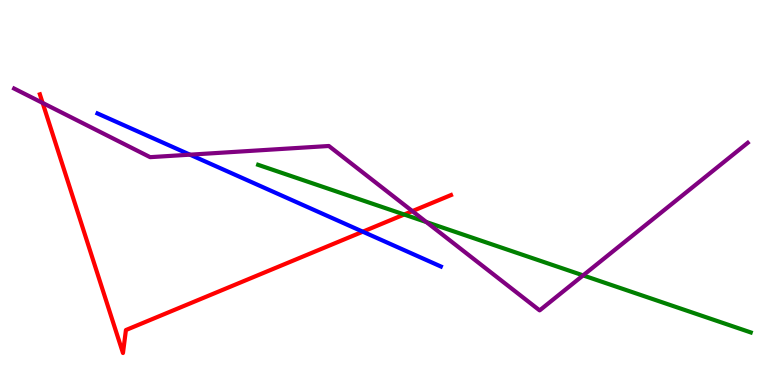[{'lines': ['blue', 'red'], 'intersections': [{'x': 4.68, 'y': 3.98}]}, {'lines': ['green', 'red'], 'intersections': [{'x': 5.22, 'y': 4.43}]}, {'lines': ['purple', 'red'], 'intersections': [{'x': 0.55, 'y': 7.33}, {'x': 5.32, 'y': 4.52}]}, {'lines': ['blue', 'green'], 'intersections': []}, {'lines': ['blue', 'purple'], 'intersections': [{'x': 2.45, 'y': 5.98}]}, {'lines': ['green', 'purple'], 'intersections': [{'x': 5.5, 'y': 4.23}, {'x': 7.52, 'y': 2.85}]}]